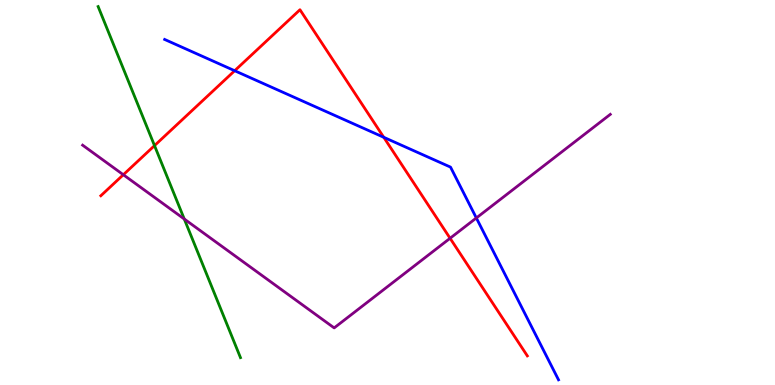[{'lines': ['blue', 'red'], 'intersections': [{'x': 3.03, 'y': 8.16}, {'x': 4.95, 'y': 6.43}]}, {'lines': ['green', 'red'], 'intersections': [{'x': 1.99, 'y': 6.22}]}, {'lines': ['purple', 'red'], 'intersections': [{'x': 1.59, 'y': 5.46}, {'x': 5.81, 'y': 3.81}]}, {'lines': ['blue', 'green'], 'intersections': []}, {'lines': ['blue', 'purple'], 'intersections': [{'x': 6.15, 'y': 4.34}]}, {'lines': ['green', 'purple'], 'intersections': [{'x': 2.38, 'y': 4.31}]}]